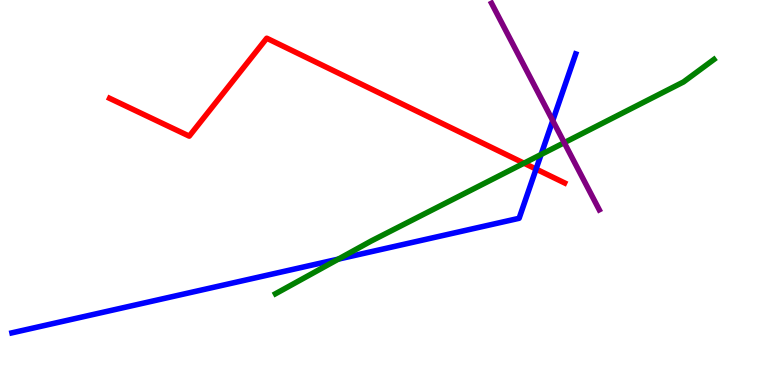[{'lines': ['blue', 'red'], 'intersections': [{'x': 6.92, 'y': 5.61}]}, {'lines': ['green', 'red'], 'intersections': [{'x': 6.76, 'y': 5.76}]}, {'lines': ['purple', 'red'], 'intersections': []}, {'lines': ['blue', 'green'], 'intersections': [{'x': 4.37, 'y': 3.27}, {'x': 6.98, 'y': 5.99}]}, {'lines': ['blue', 'purple'], 'intersections': [{'x': 7.13, 'y': 6.87}]}, {'lines': ['green', 'purple'], 'intersections': [{'x': 7.28, 'y': 6.29}]}]